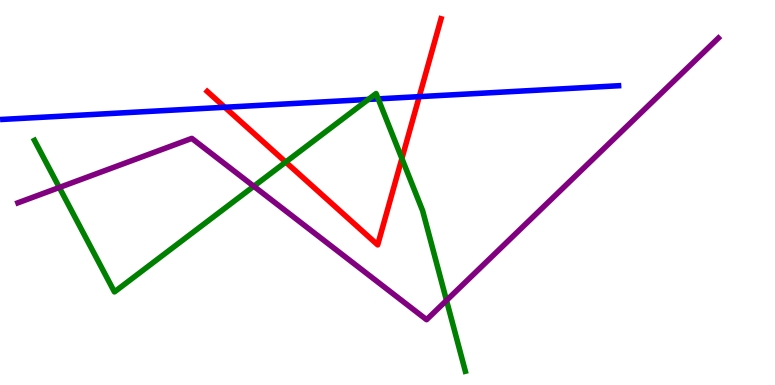[{'lines': ['blue', 'red'], 'intersections': [{'x': 2.9, 'y': 7.21}, {'x': 5.41, 'y': 7.49}]}, {'lines': ['green', 'red'], 'intersections': [{'x': 3.69, 'y': 5.79}, {'x': 5.19, 'y': 5.88}]}, {'lines': ['purple', 'red'], 'intersections': []}, {'lines': ['blue', 'green'], 'intersections': [{'x': 4.75, 'y': 7.42}, {'x': 4.88, 'y': 7.43}]}, {'lines': ['blue', 'purple'], 'intersections': []}, {'lines': ['green', 'purple'], 'intersections': [{'x': 0.765, 'y': 5.13}, {'x': 3.27, 'y': 5.16}, {'x': 5.76, 'y': 2.2}]}]